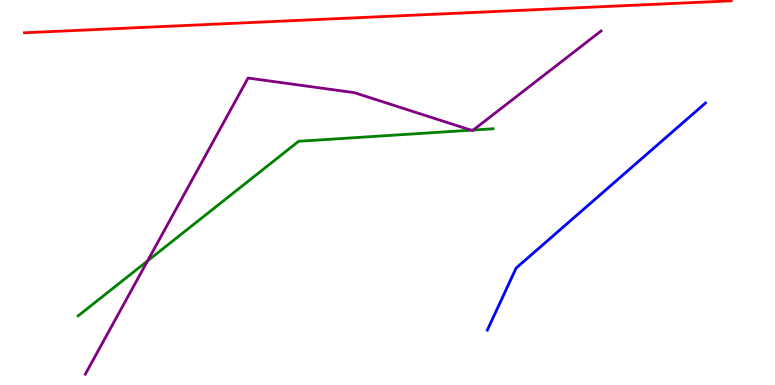[{'lines': ['blue', 'red'], 'intersections': []}, {'lines': ['green', 'red'], 'intersections': []}, {'lines': ['purple', 'red'], 'intersections': []}, {'lines': ['blue', 'green'], 'intersections': []}, {'lines': ['blue', 'purple'], 'intersections': []}, {'lines': ['green', 'purple'], 'intersections': [{'x': 1.9, 'y': 3.22}, {'x': 6.08, 'y': 6.62}, {'x': 6.11, 'y': 6.62}]}]